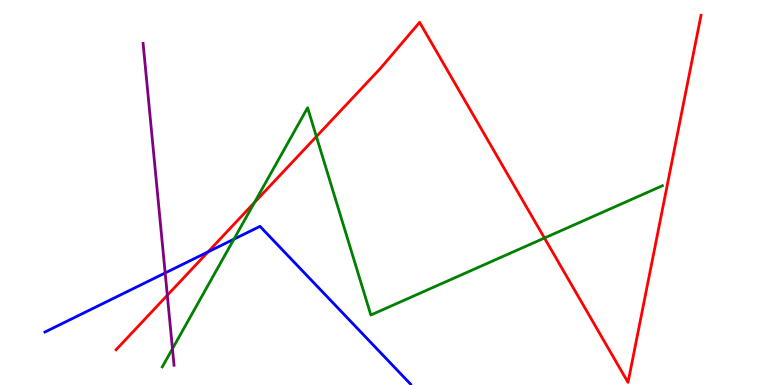[{'lines': ['blue', 'red'], 'intersections': [{'x': 2.68, 'y': 3.46}]}, {'lines': ['green', 'red'], 'intersections': [{'x': 3.28, 'y': 4.74}, {'x': 4.08, 'y': 6.45}, {'x': 7.03, 'y': 3.82}]}, {'lines': ['purple', 'red'], 'intersections': [{'x': 2.16, 'y': 2.33}]}, {'lines': ['blue', 'green'], 'intersections': [{'x': 3.02, 'y': 3.79}]}, {'lines': ['blue', 'purple'], 'intersections': [{'x': 2.13, 'y': 2.91}]}, {'lines': ['green', 'purple'], 'intersections': [{'x': 2.23, 'y': 0.941}]}]